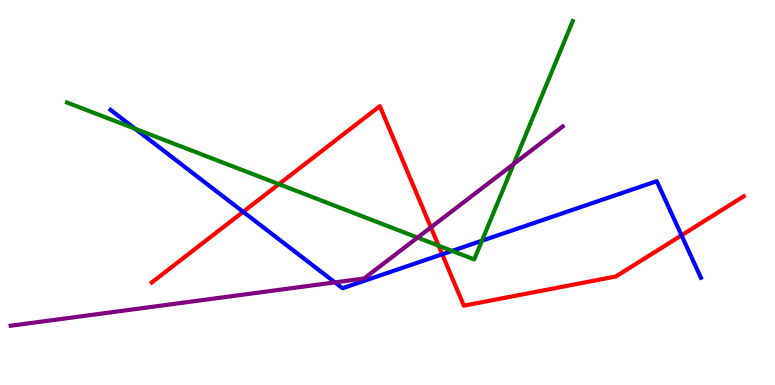[{'lines': ['blue', 'red'], 'intersections': [{'x': 3.14, 'y': 4.5}, {'x': 5.71, 'y': 3.4}, {'x': 8.79, 'y': 3.89}]}, {'lines': ['green', 'red'], 'intersections': [{'x': 3.6, 'y': 5.22}, {'x': 5.66, 'y': 3.62}]}, {'lines': ['purple', 'red'], 'intersections': [{'x': 5.56, 'y': 4.09}]}, {'lines': ['blue', 'green'], 'intersections': [{'x': 1.74, 'y': 6.66}, {'x': 5.83, 'y': 3.48}, {'x': 6.22, 'y': 3.75}]}, {'lines': ['blue', 'purple'], 'intersections': [{'x': 4.32, 'y': 2.67}]}, {'lines': ['green', 'purple'], 'intersections': [{'x': 5.39, 'y': 3.83}, {'x': 6.63, 'y': 5.74}]}]